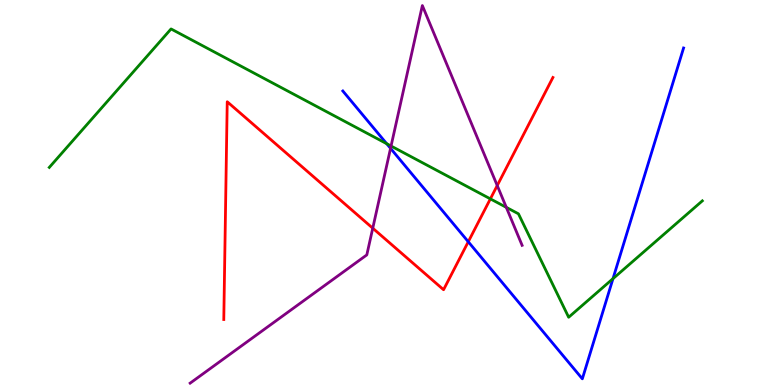[{'lines': ['blue', 'red'], 'intersections': [{'x': 6.04, 'y': 3.72}]}, {'lines': ['green', 'red'], 'intersections': [{'x': 6.33, 'y': 4.83}]}, {'lines': ['purple', 'red'], 'intersections': [{'x': 4.81, 'y': 4.07}, {'x': 6.42, 'y': 5.18}]}, {'lines': ['blue', 'green'], 'intersections': [{'x': 4.99, 'y': 6.27}, {'x': 7.91, 'y': 2.76}]}, {'lines': ['blue', 'purple'], 'intersections': [{'x': 5.04, 'y': 6.15}]}, {'lines': ['green', 'purple'], 'intersections': [{'x': 5.05, 'y': 6.21}, {'x': 6.53, 'y': 4.61}]}]